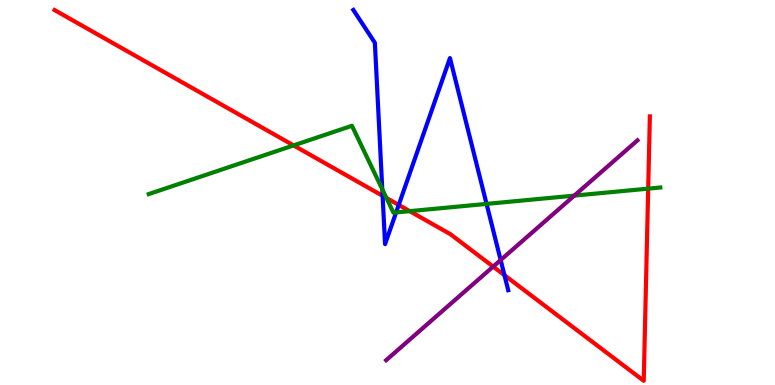[{'lines': ['blue', 'red'], 'intersections': [{'x': 4.94, 'y': 4.91}, {'x': 5.14, 'y': 4.68}, {'x': 6.51, 'y': 2.85}]}, {'lines': ['green', 'red'], 'intersections': [{'x': 3.79, 'y': 6.22}, {'x': 4.99, 'y': 4.86}, {'x': 5.29, 'y': 4.52}, {'x': 8.36, 'y': 5.1}]}, {'lines': ['purple', 'red'], 'intersections': [{'x': 6.36, 'y': 3.08}]}, {'lines': ['blue', 'green'], 'intersections': [{'x': 4.93, 'y': 5.08}, {'x': 5.11, 'y': 4.48}, {'x': 6.28, 'y': 4.7}]}, {'lines': ['blue', 'purple'], 'intersections': [{'x': 6.46, 'y': 3.25}]}, {'lines': ['green', 'purple'], 'intersections': [{'x': 7.41, 'y': 4.92}]}]